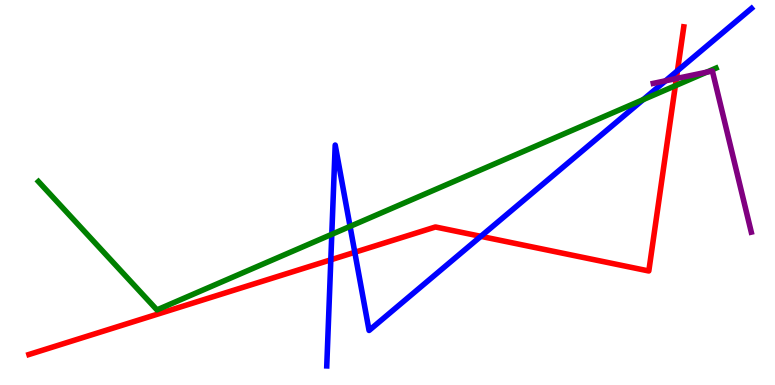[{'lines': ['blue', 'red'], 'intersections': [{'x': 4.27, 'y': 3.25}, {'x': 4.58, 'y': 3.45}, {'x': 6.2, 'y': 3.86}, {'x': 8.74, 'y': 8.16}]}, {'lines': ['green', 'red'], 'intersections': [{'x': 8.71, 'y': 7.77}]}, {'lines': ['purple', 'red'], 'intersections': [{'x': 8.73, 'y': 7.96}]}, {'lines': ['blue', 'green'], 'intersections': [{'x': 4.28, 'y': 3.91}, {'x': 4.52, 'y': 4.12}, {'x': 8.3, 'y': 7.41}]}, {'lines': ['blue', 'purple'], 'intersections': [{'x': 8.59, 'y': 7.9}]}, {'lines': ['green', 'purple'], 'intersections': [{'x': 9.12, 'y': 8.13}]}]